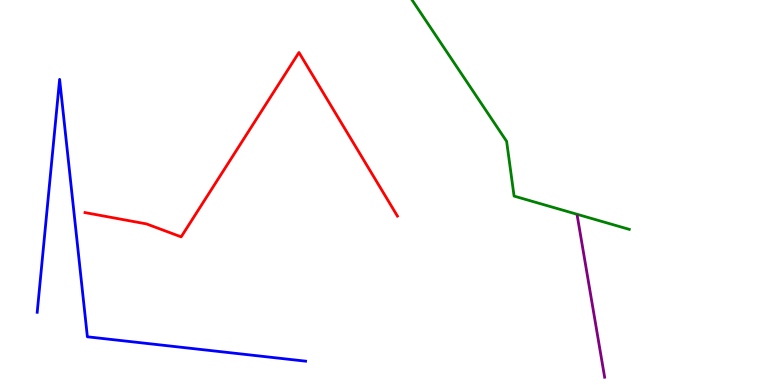[{'lines': ['blue', 'red'], 'intersections': []}, {'lines': ['green', 'red'], 'intersections': []}, {'lines': ['purple', 'red'], 'intersections': []}, {'lines': ['blue', 'green'], 'intersections': []}, {'lines': ['blue', 'purple'], 'intersections': []}, {'lines': ['green', 'purple'], 'intersections': []}]